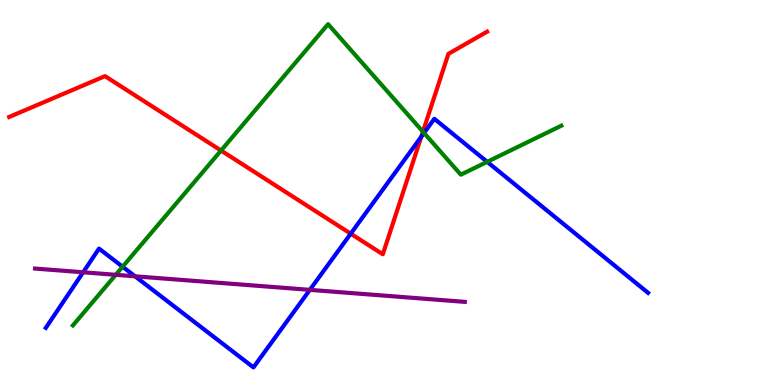[{'lines': ['blue', 'red'], 'intersections': [{'x': 4.53, 'y': 3.93}, {'x': 5.44, 'y': 6.45}]}, {'lines': ['green', 'red'], 'intersections': [{'x': 2.85, 'y': 6.09}, {'x': 5.46, 'y': 6.58}]}, {'lines': ['purple', 'red'], 'intersections': []}, {'lines': ['blue', 'green'], 'intersections': [{'x': 1.58, 'y': 3.07}, {'x': 5.47, 'y': 6.55}, {'x': 6.29, 'y': 5.8}]}, {'lines': ['blue', 'purple'], 'intersections': [{'x': 1.07, 'y': 2.93}, {'x': 1.74, 'y': 2.82}, {'x': 4.0, 'y': 2.47}]}, {'lines': ['green', 'purple'], 'intersections': [{'x': 1.49, 'y': 2.86}]}]